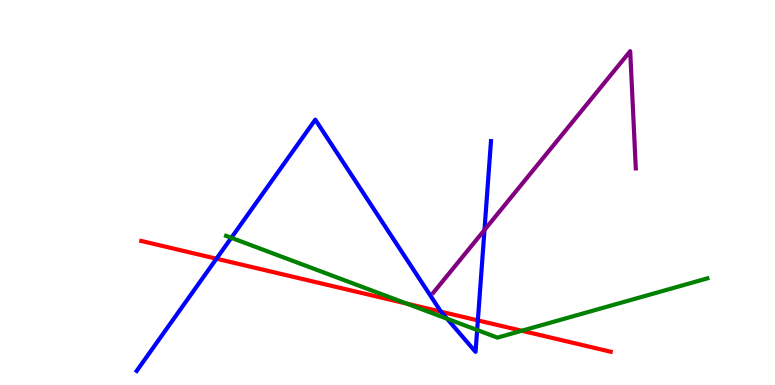[{'lines': ['blue', 'red'], 'intersections': [{'x': 2.79, 'y': 3.28}, {'x': 5.69, 'y': 1.9}, {'x': 6.17, 'y': 1.68}]}, {'lines': ['green', 'red'], 'intersections': [{'x': 5.25, 'y': 2.11}, {'x': 6.73, 'y': 1.41}]}, {'lines': ['purple', 'red'], 'intersections': []}, {'lines': ['blue', 'green'], 'intersections': [{'x': 2.98, 'y': 3.82}, {'x': 5.77, 'y': 1.72}, {'x': 6.16, 'y': 1.43}]}, {'lines': ['blue', 'purple'], 'intersections': [{'x': 6.25, 'y': 4.03}]}, {'lines': ['green', 'purple'], 'intersections': []}]